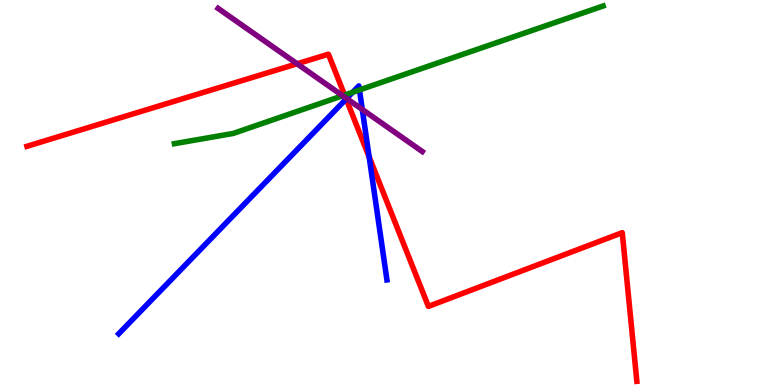[{'lines': ['blue', 'red'], 'intersections': [{'x': 4.47, 'y': 7.43}, {'x': 4.76, 'y': 5.92}]}, {'lines': ['green', 'red'], 'intersections': [{'x': 4.45, 'y': 7.53}]}, {'lines': ['purple', 'red'], 'intersections': [{'x': 3.83, 'y': 8.34}, {'x': 4.46, 'y': 7.46}]}, {'lines': ['blue', 'green'], 'intersections': [{'x': 4.55, 'y': 7.6}, {'x': 4.64, 'y': 7.66}]}, {'lines': ['blue', 'purple'], 'intersections': [{'x': 4.47, 'y': 7.44}, {'x': 4.67, 'y': 7.16}]}, {'lines': ['green', 'purple'], 'intersections': [{'x': 4.42, 'y': 7.51}]}]